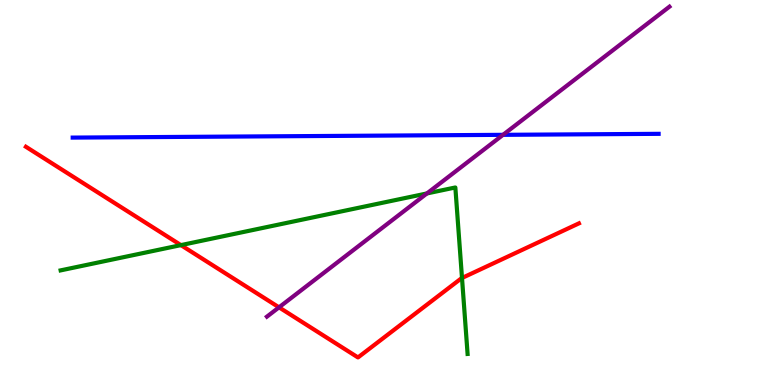[{'lines': ['blue', 'red'], 'intersections': []}, {'lines': ['green', 'red'], 'intersections': [{'x': 2.33, 'y': 3.63}, {'x': 5.96, 'y': 2.78}]}, {'lines': ['purple', 'red'], 'intersections': [{'x': 3.6, 'y': 2.02}]}, {'lines': ['blue', 'green'], 'intersections': []}, {'lines': ['blue', 'purple'], 'intersections': [{'x': 6.49, 'y': 6.5}]}, {'lines': ['green', 'purple'], 'intersections': [{'x': 5.51, 'y': 4.98}]}]